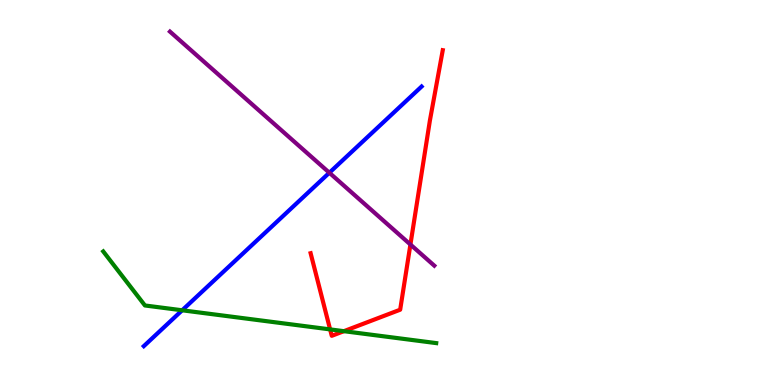[{'lines': ['blue', 'red'], 'intersections': []}, {'lines': ['green', 'red'], 'intersections': [{'x': 4.26, 'y': 1.44}, {'x': 4.44, 'y': 1.4}]}, {'lines': ['purple', 'red'], 'intersections': [{'x': 5.3, 'y': 3.65}]}, {'lines': ['blue', 'green'], 'intersections': [{'x': 2.35, 'y': 1.94}]}, {'lines': ['blue', 'purple'], 'intersections': [{'x': 4.25, 'y': 5.51}]}, {'lines': ['green', 'purple'], 'intersections': []}]